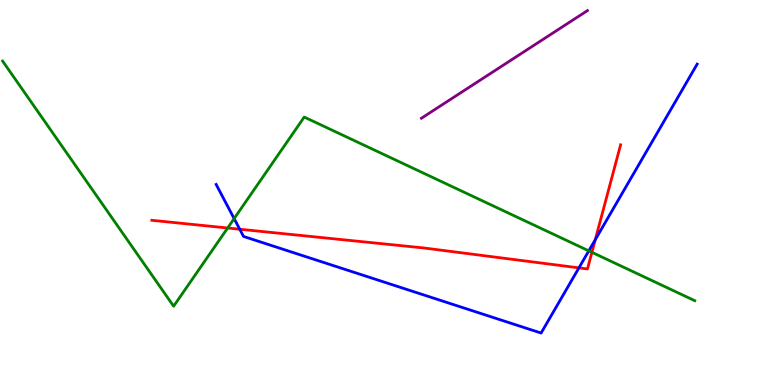[{'lines': ['blue', 'red'], 'intersections': [{'x': 3.09, 'y': 4.05}, {'x': 7.47, 'y': 3.04}, {'x': 7.68, 'y': 3.77}]}, {'lines': ['green', 'red'], 'intersections': [{'x': 2.94, 'y': 4.08}, {'x': 7.64, 'y': 3.45}]}, {'lines': ['purple', 'red'], 'intersections': []}, {'lines': ['blue', 'green'], 'intersections': [{'x': 3.02, 'y': 4.32}, {'x': 7.6, 'y': 3.48}]}, {'lines': ['blue', 'purple'], 'intersections': []}, {'lines': ['green', 'purple'], 'intersections': []}]